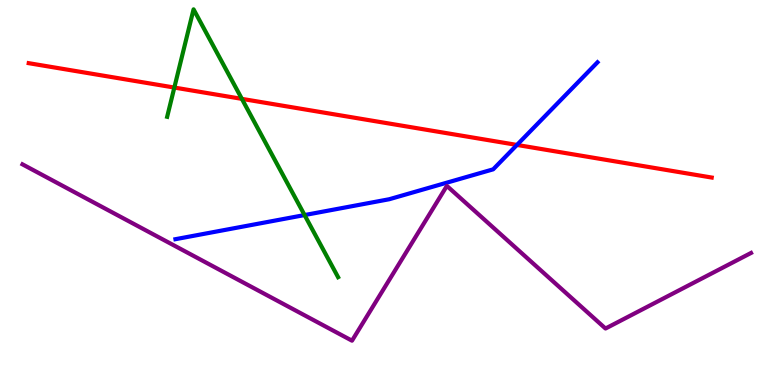[{'lines': ['blue', 'red'], 'intersections': [{'x': 6.67, 'y': 6.24}]}, {'lines': ['green', 'red'], 'intersections': [{'x': 2.25, 'y': 7.73}, {'x': 3.12, 'y': 7.43}]}, {'lines': ['purple', 'red'], 'intersections': []}, {'lines': ['blue', 'green'], 'intersections': [{'x': 3.93, 'y': 4.41}]}, {'lines': ['blue', 'purple'], 'intersections': []}, {'lines': ['green', 'purple'], 'intersections': []}]